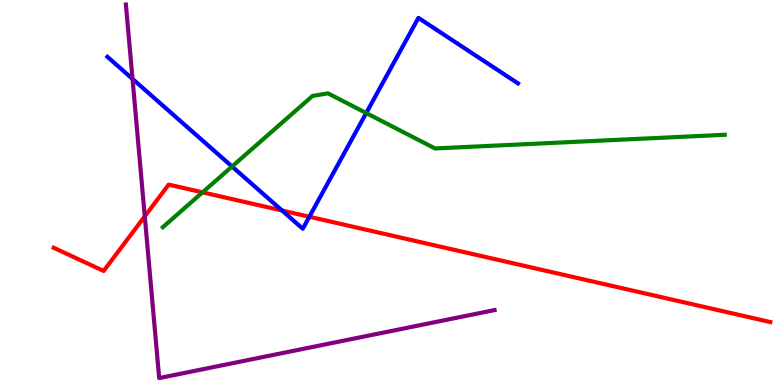[{'lines': ['blue', 'red'], 'intersections': [{'x': 3.64, 'y': 4.53}, {'x': 3.99, 'y': 4.37}]}, {'lines': ['green', 'red'], 'intersections': [{'x': 2.61, 'y': 5.0}]}, {'lines': ['purple', 'red'], 'intersections': [{'x': 1.87, 'y': 4.38}]}, {'lines': ['blue', 'green'], 'intersections': [{'x': 2.99, 'y': 5.68}, {'x': 4.73, 'y': 7.06}]}, {'lines': ['blue', 'purple'], 'intersections': [{'x': 1.71, 'y': 7.95}]}, {'lines': ['green', 'purple'], 'intersections': []}]